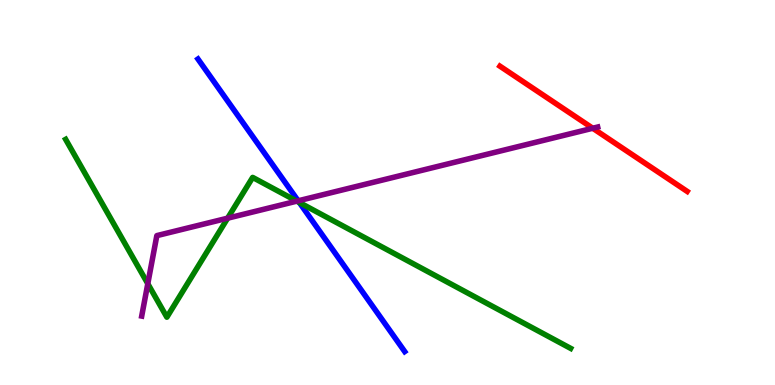[{'lines': ['blue', 'red'], 'intersections': []}, {'lines': ['green', 'red'], 'intersections': []}, {'lines': ['purple', 'red'], 'intersections': [{'x': 7.65, 'y': 6.67}]}, {'lines': ['blue', 'green'], 'intersections': [{'x': 3.86, 'y': 4.74}]}, {'lines': ['blue', 'purple'], 'intersections': [{'x': 3.85, 'y': 4.78}]}, {'lines': ['green', 'purple'], 'intersections': [{'x': 1.91, 'y': 2.63}, {'x': 2.94, 'y': 4.33}, {'x': 3.83, 'y': 4.78}]}]